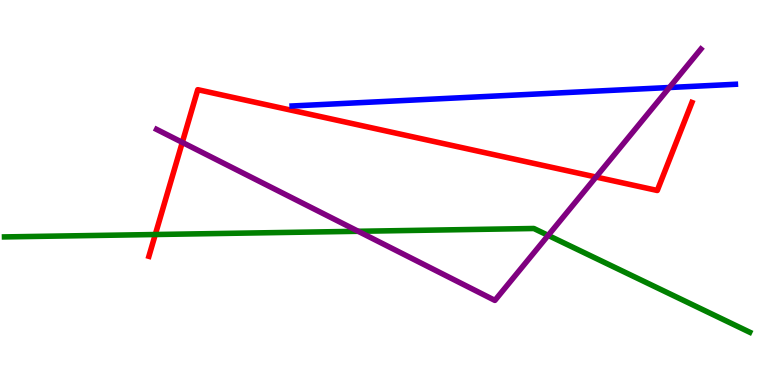[{'lines': ['blue', 'red'], 'intersections': []}, {'lines': ['green', 'red'], 'intersections': [{'x': 2.0, 'y': 3.91}]}, {'lines': ['purple', 'red'], 'intersections': [{'x': 2.35, 'y': 6.3}, {'x': 7.69, 'y': 5.4}]}, {'lines': ['blue', 'green'], 'intersections': []}, {'lines': ['blue', 'purple'], 'intersections': [{'x': 8.64, 'y': 7.73}]}, {'lines': ['green', 'purple'], 'intersections': [{'x': 4.62, 'y': 3.99}, {'x': 7.07, 'y': 3.89}]}]